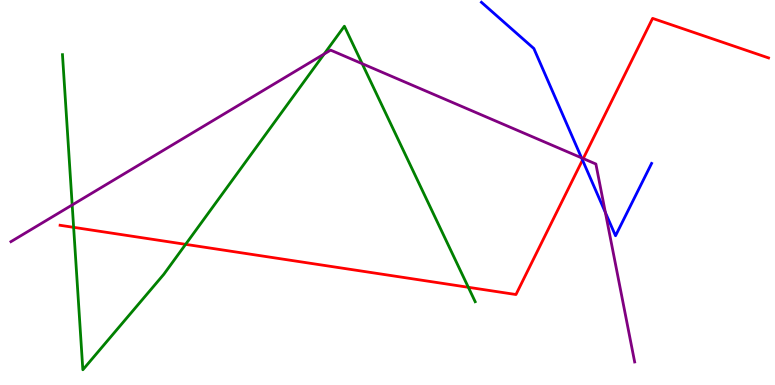[{'lines': ['blue', 'red'], 'intersections': [{'x': 7.52, 'y': 5.84}]}, {'lines': ['green', 'red'], 'intersections': [{'x': 0.95, 'y': 4.1}, {'x': 2.39, 'y': 3.65}, {'x': 6.04, 'y': 2.54}]}, {'lines': ['purple', 'red'], 'intersections': [{'x': 7.53, 'y': 5.88}]}, {'lines': ['blue', 'green'], 'intersections': []}, {'lines': ['blue', 'purple'], 'intersections': [{'x': 7.5, 'y': 5.9}, {'x': 7.81, 'y': 4.48}]}, {'lines': ['green', 'purple'], 'intersections': [{'x': 0.931, 'y': 4.68}, {'x': 4.18, 'y': 8.6}, {'x': 4.67, 'y': 8.35}]}]